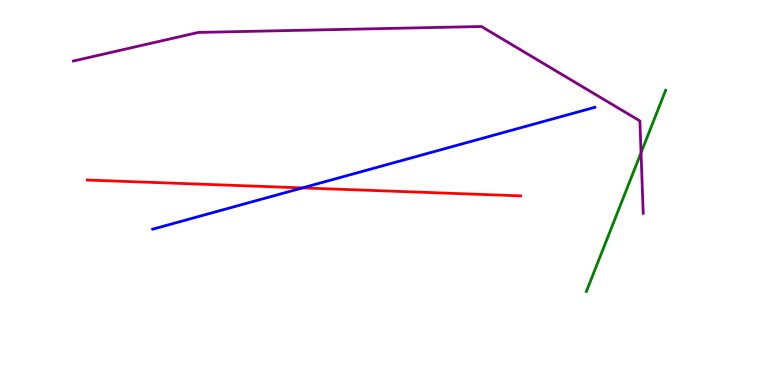[{'lines': ['blue', 'red'], 'intersections': [{'x': 3.9, 'y': 5.12}]}, {'lines': ['green', 'red'], 'intersections': []}, {'lines': ['purple', 'red'], 'intersections': []}, {'lines': ['blue', 'green'], 'intersections': []}, {'lines': ['blue', 'purple'], 'intersections': []}, {'lines': ['green', 'purple'], 'intersections': [{'x': 8.27, 'y': 6.03}]}]